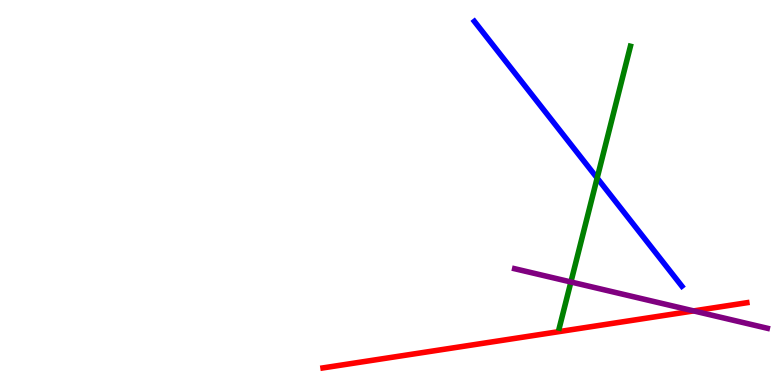[{'lines': ['blue', 'red'], 'intersections': []}, {'lines': ['green', 'red'], 'intersections': []}, {'lines': ['purple', 'red'], 'intersections': [{'x': 8.95, 'y': 1.92}]}, {'lines': ['blue', 'green'], 'intersections': [{'x': 7.71, 'y': 5.38}]}, {'lines': ['blue', 'purple'], 'intersections': []}, {'lines': ['green', 'purple'], 'intersections': [{'x': 7.37, 'y': 2.68}]}]